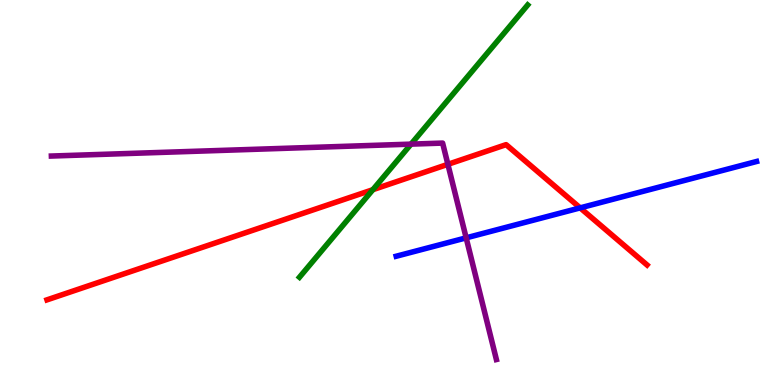[{'lines': ['blue', 'red'], 'intersections': [{'x': 7.49, 'y': 4.6}]}, {'lines': ['green', 'red'], 'intersections': [{'x': 4.81, 'y': 5.07}]}, {'lines': ['purple', 'red'], 'intersections': [{'x': 5.78, 'y': 5.73}]}, {'lines': ['blue', 'green'], 'intersections': []}, {'lines': ['blue', 'purple'], 'intersections': [{'x': 6.01, 'y': 3.82}]}, {'lines': ['green', 'purple'], 'intersections': [{'x': 5.3, 'y': 6.26}]}]